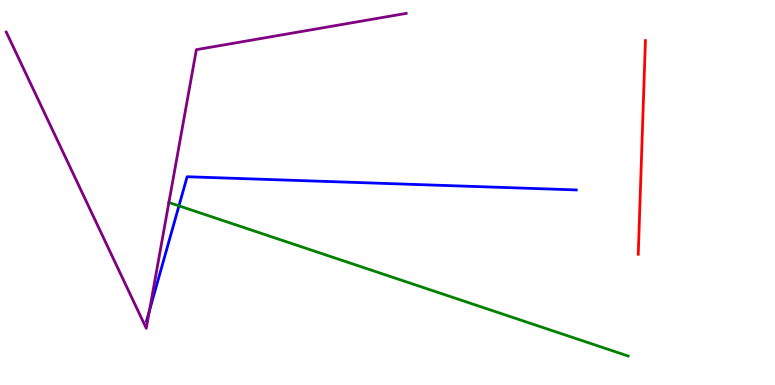[{'lines': ['blue', 'red'], 'intersections': []}, {'lines': ['green', 'red'], 'intersections': []}, {'lines': ['purple', 'red'], 'intersections': []}, {'lines': ['blue', 'green'], 'intersections': [{'x': 2.31, 'y': 4.65}]}, {'lines': ['blue', 'purple'], 'intersections': [{'x': 1.93, 'y': 1.93}]}, {'lines': ['green', 'purple'], 'intersections': [{'x': 2.18, 'y': 4.74}]}]